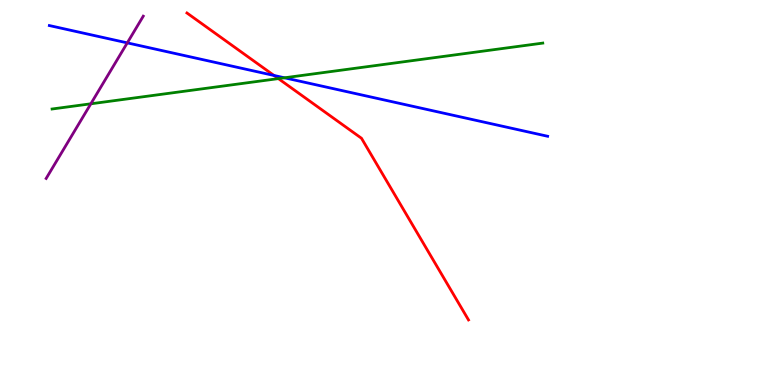[{'lines': ['blue', 'red'], 'intersections': [{'x': 3.54, 'y': 8.04}]}, {'lines': ['green', 'red'], 'intersections': [{'x': 3.59, 'y': 7.96}]}, {'lines': ['purple', 'red'], 'intersections': []}, {'lines': ['blue', 'green'], 'intersections': [{'x': 3.67, 'y': 7.98}]}, {'lines': ['blue', 'purple'], 'intersections': [{'x': 1.64, 'y': 8.89}]}, {'lines': ['green', 'purple'], 'intersections': [{'x': 1.17, 'y': 7.3}]}]